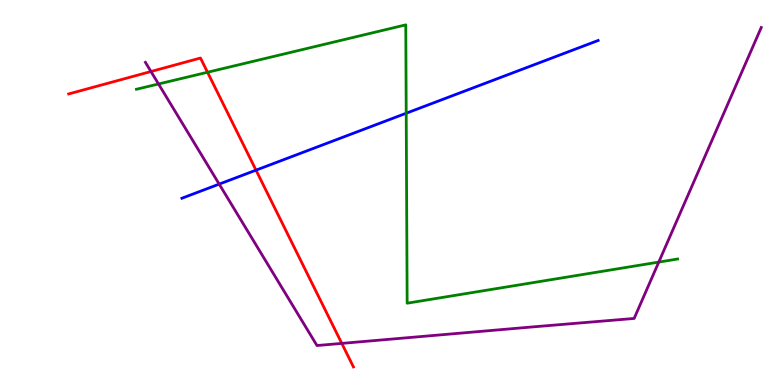[{'lines': ['blue', 'red'], 'intersections': [{'x': 3.3, 'y': 5.58}]}, {'lines': ['green', 'red'], 'intersections': [{'x': 2.68, 'y': 8.12}]}, {'lines': ['purple', 'red'], 'intersections': [{'x': 1.95, 'y': 8.14}, {'x': 4.41, 'y': 1.08}]}, {'lines': ['blue', 'green'], 'intersections': [{'x': 5.24, 'y': 7.06}]}, {'lines': ['blue', 'purple'], 'intersections': [{'x': 2.83, 'y': 5.22}]}, {'lines': ['green', 'purple'], 'intersections': [{'x': 2.05, 'y': 7.82}, {'x': 8.5, 'y': 3.19}]}]